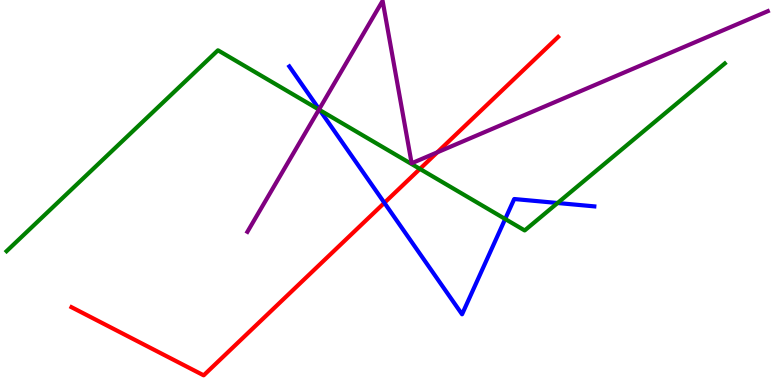[{'lines': ['blue', 'red'], 'intersections': [{'x': 4.96, 'y': 4.73}]}, {'lines': ['green', 'red'], 'intersections': [{'x': 5.42, 'y': 5.61}]}, {'lines': ['purple', 'red'], 'intersections': [{'x': 5.64, 'y': 6.04}]}, {'lines': ['blue', 'green'], 'intersections': [{'x': 4.13, 'y': 7.14}, {'x': 6.52, 'y': 4.31}, {'x': 7.19, 'y': 4.73}]}, {'lines': ['blue', 'purple'], 'intersections': [{'x': 4.12, 'y': 7.16}]}, {'lines': ['green', 'purple'], 'intersections': [{'x': 4.12, 'y': 7.15}]}]